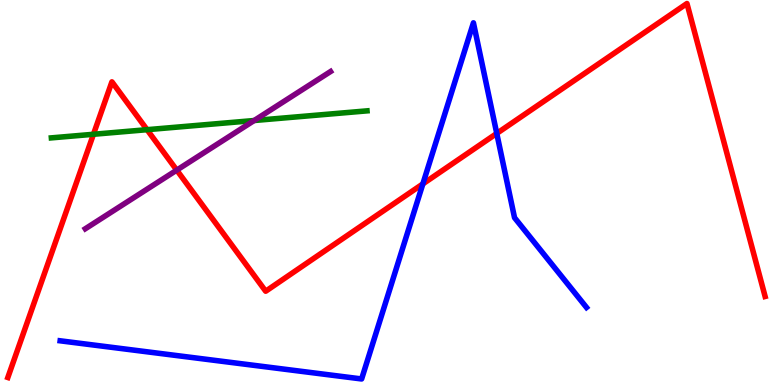[{'lines': ['blue', 'red'], 'intersections': [{'x': 5.46, 'y': 5.22}, {'x': 6.41, 'y': 6.53}]}, {'lines': ['green', 'red'], 'intersections': [{'x': 1.21, 'y': 6.51}, {'x': 1.9, 'y': 6.63}]}, {'lines': ['purple', 'red'], 'intersections': [{'x': 2.28, 'y': 5.58}]}, {'lines': ['blue', 'green'], 'intersections': []}, {'lines': ['blue', 'purple'], 'intersections': []}, {'lines': ['green', 'purple'], 'intersections': [{'x': 3.28, 'y': 6.87}]}]